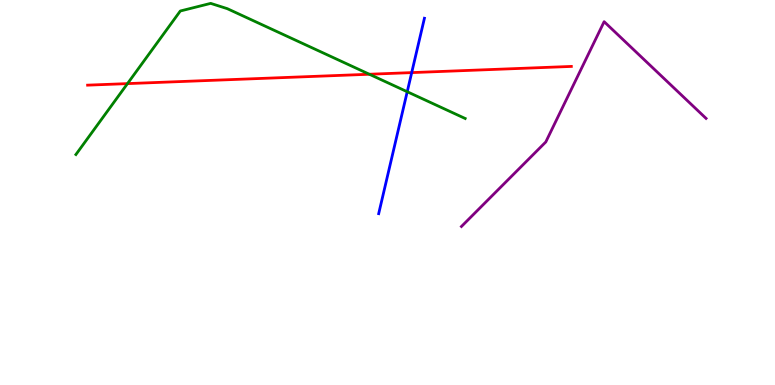[{'lines': ['blue', 'red'], 'intersections': [{'x': 5.31, 'y': 8.11}]}, {'lines': ['green', 'red'], 'intersections': [{'x': 1.65, 'y': 7.83}, {'x': 4.77, 'y': 8.07}]}, {'lines': ['purple', 'red'], 'intersections': []}, {'lines': ['blue', 'green'], 'intersections': [{'x': 5.25, 'y': 7.62}]}, {'lines': ['blue', 'purple'], 'intersections': []}, {'lines': ['green', 'purple'], 'intersections': []}]